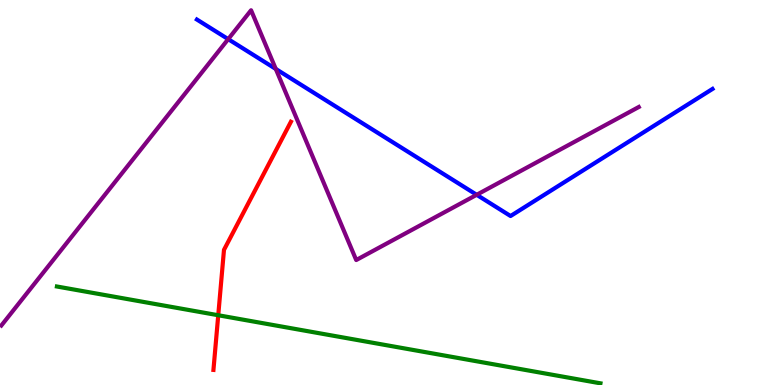[{'lines': ['blue', 'red'], 'intersections': []}, {'lines': ['green', 'red'], 'intersections': [{'x': 2.82, 'y': 1.81}]}, {'lines': ['purple', 'red'], 'intersections': []}, {'lines': ['blue', 'green'], 'intersections': []}, {'lines': ['blue', 'purple'], 'intersections': [{'x': 2.94, 'y': 8.98}, {'x': 3.56, 'y': 8.21}, {'x': 6.15, 'y': 4.94}]}, {'lines': ['green', 'purple'], 'intersections': []}]